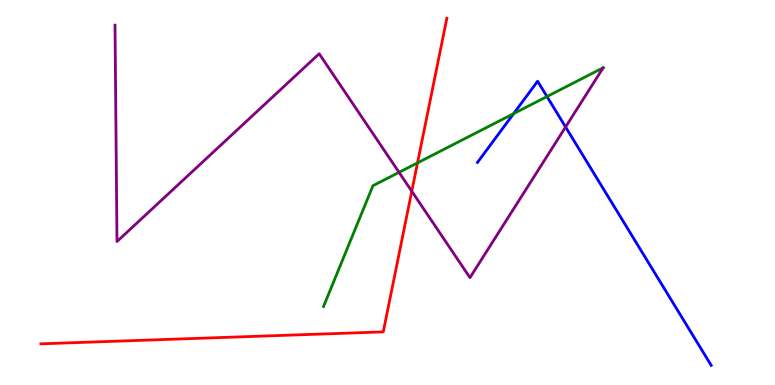[{'lines': ['blue', 'red'], 'intersections': []}, {'lines': ['green', 'red'], 'intersections': [{'x': 5.39, 'y': 5.77}]}, {'lines': ['purple', 'red'], 'intersections': [{'x': 5.31, 'y': 5.03}]}, {'lines': ['blue', 'green'], 'intersections': [{'x': 6.63, 'y': 7.05}, {'x': 7.06, 'y': 7.49}]}, {'lines': ['blue', 'purple'], 'intersections': [{'x': 7.3, 'y': 6.7}]}, {'lines': ['green', 'purple'], 'intersections': [{'x': 5.15, 'y': 5.52}]}]